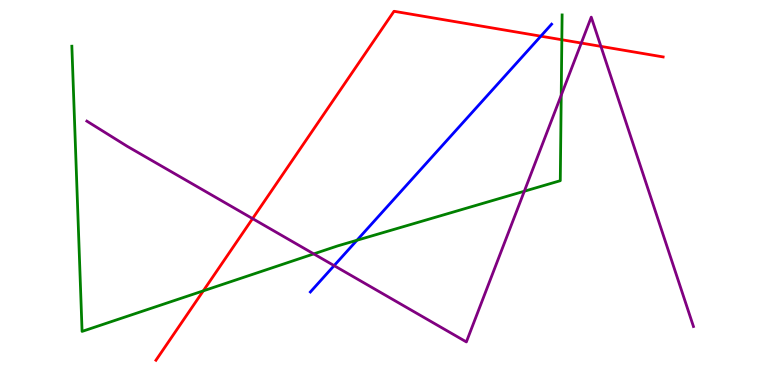[{'lines': ['blue', 'red'], 'intersections': [{'x': 6.98, 'y': 9.06}]}, {'lines': ['green', 'red'], 'intersections': [{'x': 2.62, 'y': 2.45}, {'x': 7.25, 'y': 8.97}]}, {'lines': ['purple', 'red'], 'intersections': [{'x': 3.26, 'y': 4.32}, {'x': 7.5, 'y': 8.88}, {'x': 7.75, 'y': 8.8}]}, {'lines': ['blue', 'green'], 'intersections': [{'x': 4.61, 'y': 3.76}]}, {'lines': ['blue', 'purple'], 'intersections': [{'x': 4.31, 'y': 3.1}]}, {'lines': ['green', 'purple'], 'intersections': [{'x': 4.05, 'y': 3.41}, {'x': 6.77, 'y': 5.03}, {'x': 7.24, 'y': 7.53}]}]